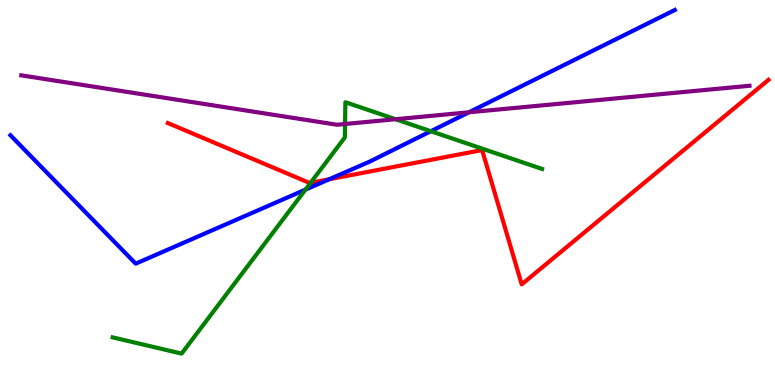[{'lines': ['blue', 'red'], 'intersections': [{'x': 4.25, 'y': 5.34}]}, {'lines': ['green', 'red'], 'intersections': [{'x': 4.01, 'y': 5.25}]}, {'lines': ['purple', 'red'], 'intersections': []}, {'lines': ['blue', 'green'], 'intersections': [{'x': 3.94, 'y': 5.07}, {'x': 5.56, 'y': 6.59}]}, {'lines': ['blue', 'purple'], 'intersections': [{'x': 6.05, 'y': 7.08}]}, {'lines': ['green', 'purple'], 'intersections': [{'x': 4.45, 'y': 6.78}, {'x': 5.1, 'y': 6.9}]}]